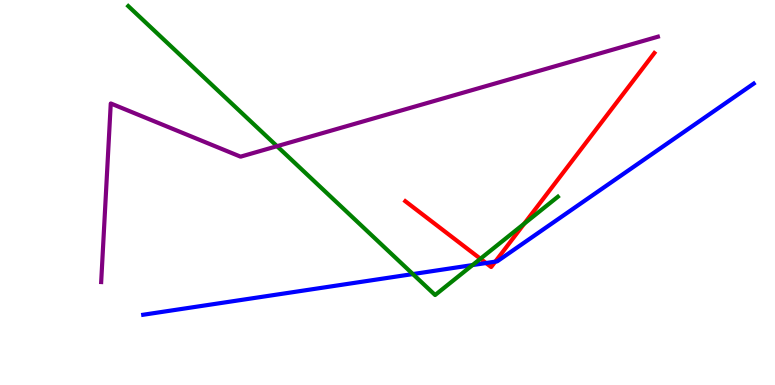[{'lines': ['blue', 'red'], 'intersections': [{'x': 6.27, 'y': 3.17}, {'x': 6.39, 'y': 3.2}]}, {'lines': ['green', 'red'], 'intersections': [{'x': 6.2, 'y': 3.28}, {'x': 6.76, 'y': 4.19}]}, {'lines': ['purple', 'red'], 'intersections': []}, {'lines': ['blue', 'green'], 'intersections': [{'x': 5.33, 'y': 2.88}, {'x': 6.1, 'y': 3.12}]}, {'lines': ['blue', 'purple'], 'intersections': []}, {'lines': ['green', 'purple'], 'intersections': [{'x': 3.57, 'y': 6.2}]}]